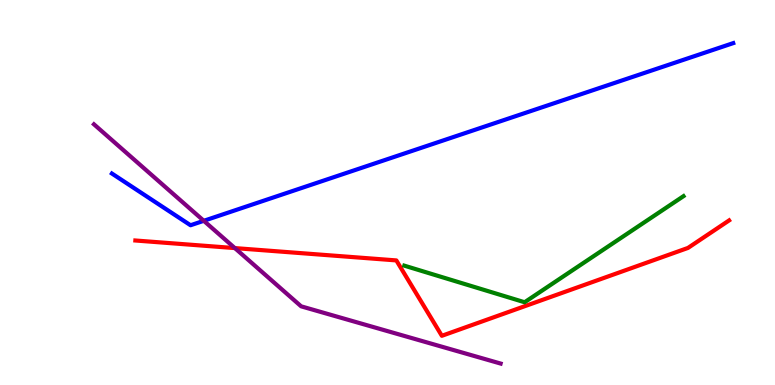[{'lines': ['blue', 'red'], 'intersections': []}, {'lines': ['green', 'red'], 'intersections': []}, {'lines': ['purple', 'red'], 'intersections': [{'x': 3.03, 'y': 3.56}]}, {'lines': ['blue', 'green'], 'intersections': []}, {'lines': ['blue', 'purple'], 'intersections': [{'x': 2.63, 'y': 4.26}]}, {'lines': ['green', 'purple'], 'intersections': []}]